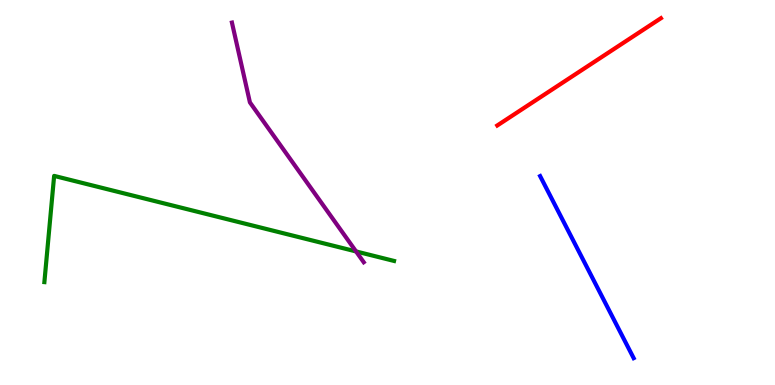[{'lines': ['blue', 'red'], 'intersections': []}, {'lines': ['green', 'red'], 'intersections': []}, {'lines': ['purple', 'red'], 'intersections': []}, {'lines': ['blue', 'green'], 'intersections': []}, {'lines': ['blue', 'purple'], 'intersections': []}, {'lines': ['green', 'purple'], 'intersections': [{'x': 4.59, 'y': 3.47}]}]